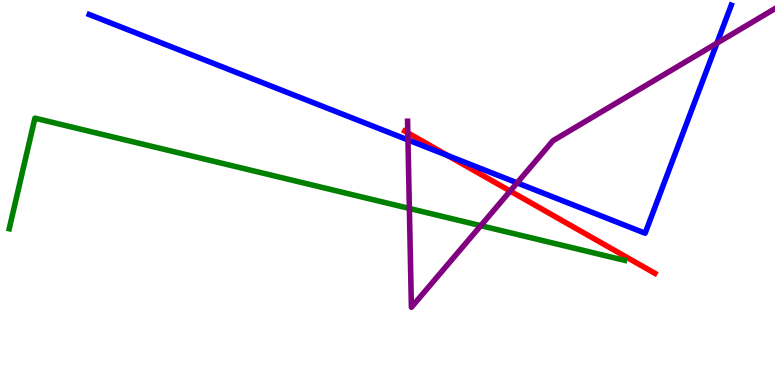[{'lines': ['blue', 'red'], 'intersections': [{'x': 5.78, 'y': 5.96}]}, {'lines': ['green', 'red'], 'intersections': []}, {'lines': ['purple', 'red'], 'intersections': [{'x': 5.26, 'y': 6.55}, {'x': 6.58, 'y': 5.04}]}, {'lines': ['blue', 'green'], 'intersections': []}, {'lines': ['blue', 'purple'], 'intersections': [{'x': 5.26, 'y': 6.37}, {'x': 6.67, 'y': 5.25}, {'x': 9.25, 'y': 8.88}]}, {'lines': ['green', 'purple'], 'intersections': [{'x': 5.28, 'y': 4.59}, {'x': 6.2, 'y': 4.14}]}]